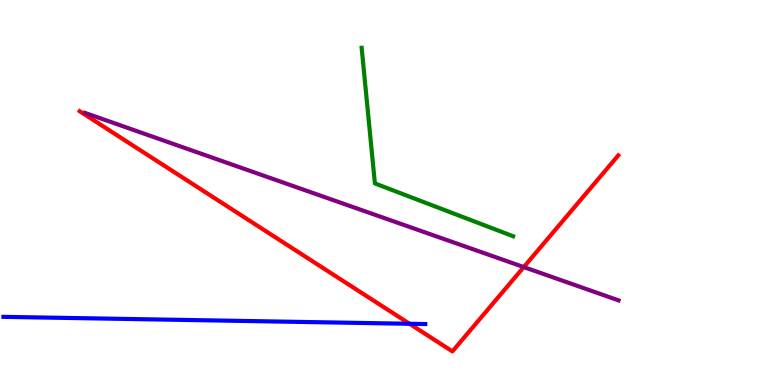[{'lines': ['blue', 'red'], 'intersections': [{'x': 5.28, 'y': 1.59}]}, {'lines': ['green', 'red'], 'intersections': []}, {'lines': ['purple', 'red'], 'intersections': [{'x': 6.76, 'y': 3.06}]}, {'lines': ['blue', 'green'], 'intersections': []}, {'lines': ['blue', 'purple'], 'intersections': []}, {'lines': ['green', 'purple'], 'intersections': []}]